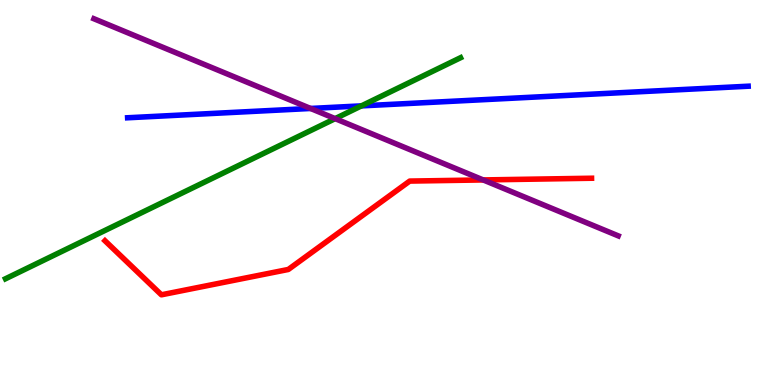[{'lines': ['blue', 'red'], 'intersections': []}, {'lines': ['green', 'red'], 'intersections': []}, {'lines': ['purple', 'red'], 'intersections': [{'x': 6.23, 'y': 5.33}]}, {'lines': ['blue', 'green'], 'intersections': [{'x': 4.66, 'y': 7.25}]}, {'lines': ['blue', 'purple'], 'intersections': [{'x': 4.01, 'y': 7.18}]}, {'lines': ['green', 'purple'], 'intersections': [{'x': 4.32, 'y': 6.92}]}]